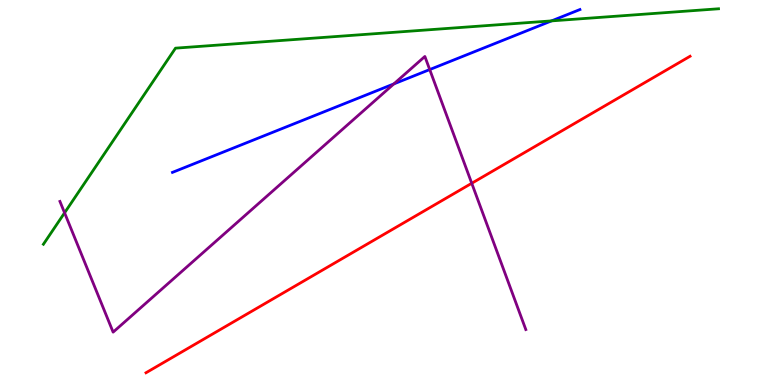[{'lines': ['blue', 'red'], 'intersections': []}, {'lines': ['green', 'red'], 'intersections': []}, {'lines': ['purple', 'red'], 'intersections': [{'x': 6.09, 'y': 5.24}]}, {'lines': ['blue', 'green'], 'intersections': [{'x': 7.12, 'y': 9.46}]}, {'lines': ['blue', 'purple'], 'intersections': [{'x': 5.08, 'y': 7.82}, {'x': 5.54, 'y': 8.19}]}, {'lines': ['green', 'purple'], 'intersections': [{'x': 0.833, 'y': 4.47}]}]